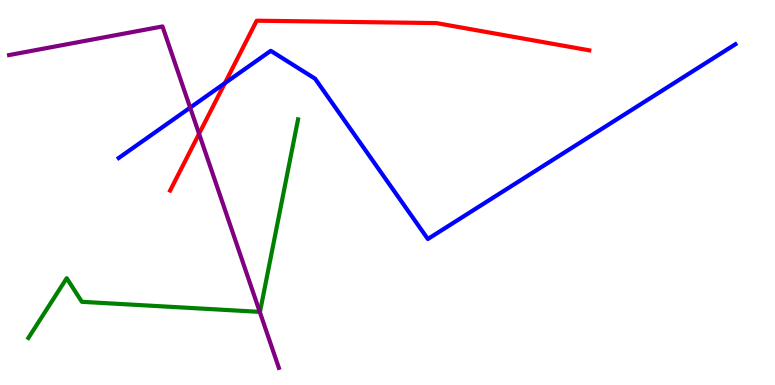[{'lines': ['blue', 'red'], 'intersections': [{'x': 2.9, 'y': 7.84}]}, {'lines': ['green', 'red'], 'intersections': []}, {'lines': ['purple', 'red'], 'intersections': [{'x': 2.57, 'y': 6.53}]}, {'lines': ['blue', 'green'], 'intersections': []}, {'lines': ['blue', 'purple'], 'intersections': [{'x': 2.45, 'y': 7.2}]}, {'lines': ['green', 'purple'], 'intersections': [{'x': 3.35, 'y': 1.9}]}]